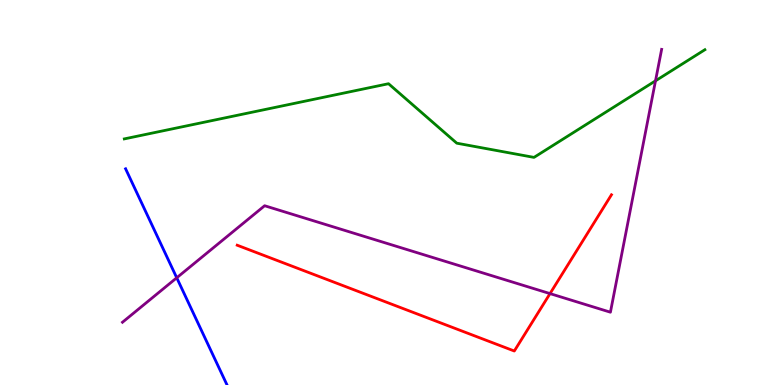[{'lines': ['blue', 'red'], 'intersections': []}, {'lines': ['green', 'red'], 'intersections': []}, {'lines': ['purple', 'red'], 'intersections': [{'x': 7.1, 'y': 2.37}]}, {'lines': ['blue', 'green'], 'intersections': []}, {'lines': ['blue', 'purple'], 'intersections': [{'x': 2.28, 'y': 2.78}]}, {'lines': ['green', 'purple'], 'intersections': [{'x': 8.46, 'y': 7.9}]}]